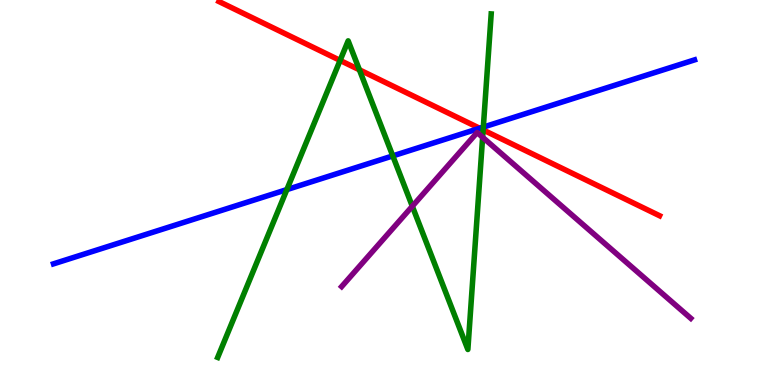[{'lines': ['blue', 'red'], 'intersections': [{'x': 6.19, 'y': 6.67}]}, {'lines': ['green', 'red'], 'intersections': [{'x': 4.39, 'y': 8.43}, {'x': 4.64, 'y': 8.19}, {'x': 6.23, 'y': 6.62}]}, {'lines': ['purple', 'red'], 'intersections': []}, {'lines': ['blue', 'green'], 'intersections': [{'x': 3.7, 'y': 5.08}, {'x': 5.07, 'y': 5.95}, {'x': 6.24, 'y': 6.7}]}, {'lines': ['blue', 'purple'], 'intersections': []}, {'lines': ['green', 'purple'], 'intersections': [{'x': 5.32, 'y': 4.64}, {'x': 6.23, 'y': 6.43}]}]